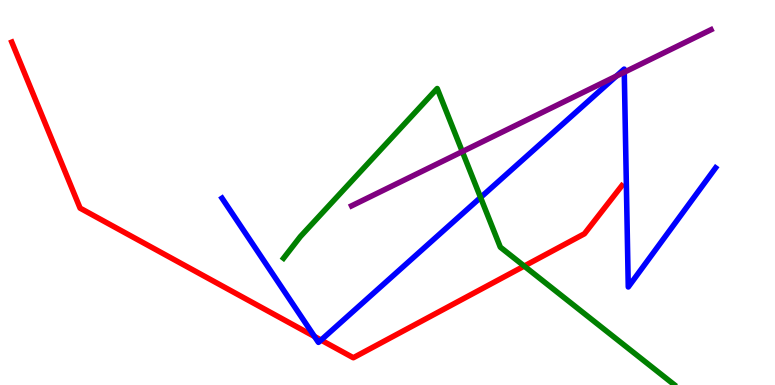[{'lines': ['blue', 'red'], 'intersections': [{'x': 4.06, 'y': 1.26}, {'x': 4.14, 'y': 1.17}]}, {'lines': ['green', 'red'], 'intersections': [{'x': 6.76, 'y': 3.09}]}, {'lines': ['purple', 'red'], 'intersections': []}, {'lines': ['blue', 'green'], 'intersections': [{'x': 6.2, 'y': 4.87}]}, {'lines': ['blue', 'purple'], 'intersections': [{'x': 7.95, 'y': 8.02}, {'x': 8.05, 'y': 8.12}]}, {'lines': ['green', 'purple'], 'intersections': [{'x': 5.97, 'y': 6.06}]}]